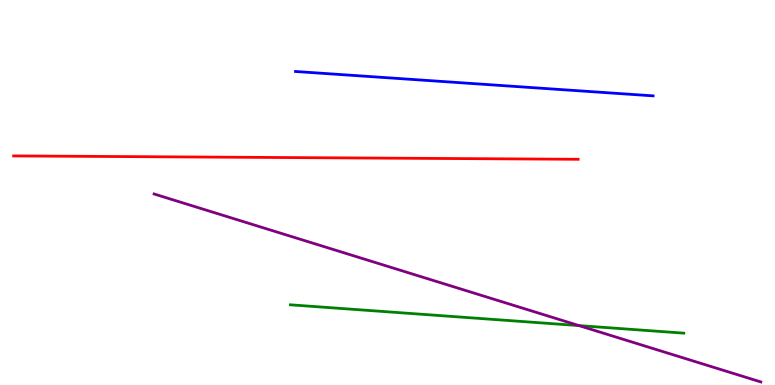[{'lines': ['blue', 'red'], 'intersections': []}, {'lines': ['green', 'red'], 'intersections': []}, {'lines': ['purple', 'red'], 'intersections': []}, {'lines': ['blue', 'green'], 'intersections': []}, {'lines': ['blue', 'purple'], 'intersections': []}, {'lines': ['green', 'purple'], 'intersections': [{'x': 7.47, 'y': 1.54}]}]